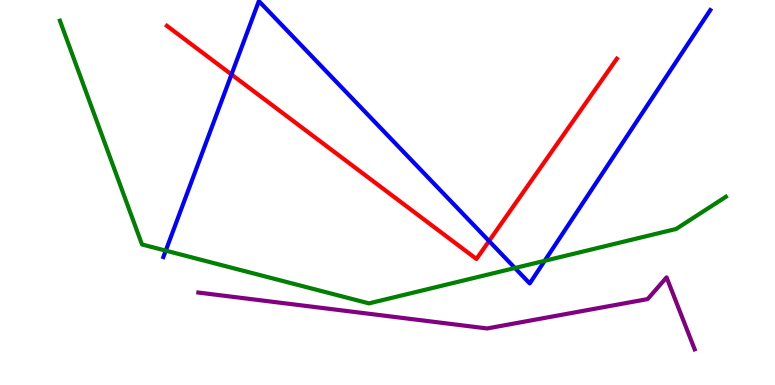[{'lines': ['blue', 'red'], 'intersections': [{'x': 2.99, 'y': 8.07}, {'x': 6.31, 'y': 3.74}]}, {'lines': ['green', 'red'], 'intersections': []}, {'lines': ['purple', 'red'], 'intersections': []}, {'lines': ['blue', 'green'], 'intersections': [{'x': 2.14, 'y': 3.49}, {'x': 6.64, 'y': 3.04}, {'x': 7.03, 'y': 3.23}]}, {'lines': ['blue', 'purple'], 'intersections': []}, {'lines': ['green', 'purple'], 'intersections': []}]